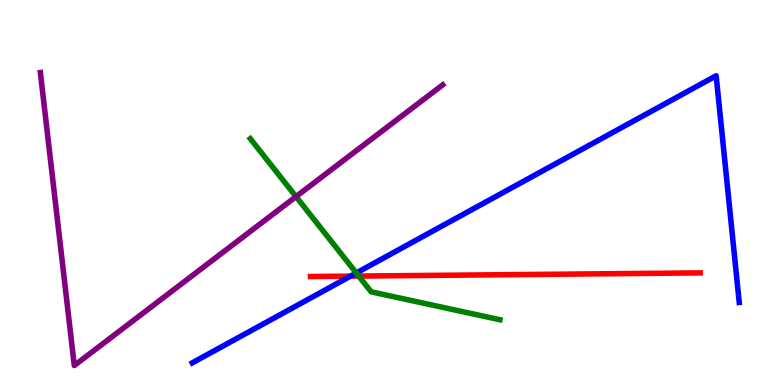[{'lines': ['blue', 'red'], 'intersections': [{'x': 4.52, 'y': 2.83}]}, {'lines': ['green', 'red'], 'intersections': [{'x': 4.63, 'y': 2.83}]}, {'lines': ['purple', 'red'], 'intersections': []}, {'lines': ['blue', 'green'], 'intersections': [{'x': 4.6, 'y': 2.91}]}, {'lines': ['blue', 'purple'], 'intersections': []}, {'lines': ['green', 'purple'], 'intersections': [{'x': 3.82, 'y': 4.89}]}]